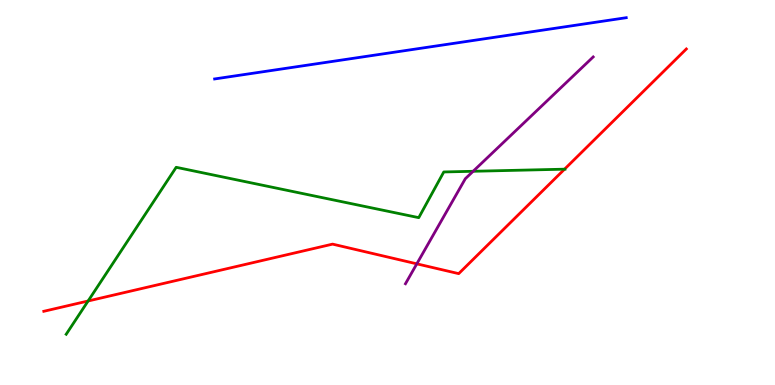[{'lines': ['blue', 'red'], 'intersections': []}, {'lines': ['green', 'red'], 'intersections': [{'x': 1.14, 'y': 2.18}, {'x': 7.28, 'y': 5.61}]}, {'lines': ['purple', 'red'], 'intersections': [{'x': 5.38, 'y': 3.15}]}, {'lines': ['blue', 'green'], 'intersections': []}, {'lines': ['blue', 'purple'], 'intersections': []}, {'lines': ['green', 'purple'], 'intersections': [{'x': 6.1, 'y': 5.55}]}]